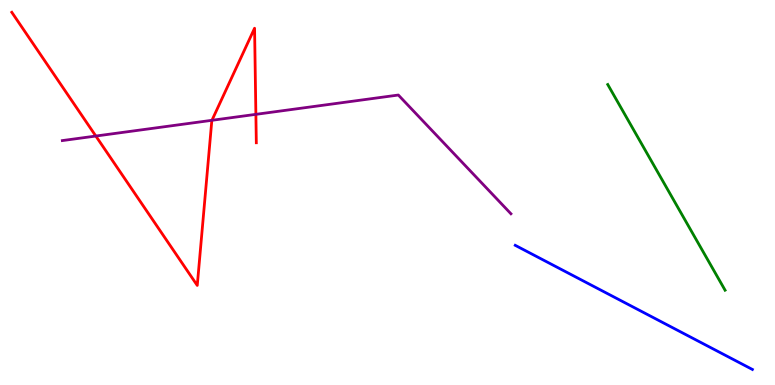[{'lines': ['blue', 'red'], 'intersections': []}, {'lines': ['green', 'red'], 'intersections': []}, {'lines': ['purple', 'red'], 'intersections': [{'x': 1.24, 'y': 6.47}, {'x': 2.73, 'y': 6.88}, {'x': 3.3, 'y': 7.03}]}, {'lines': ['blue', 'green'], 'intersections': []}, {'lines': ['blue', 'purple'], 'intersections': []}, {'lines': ['green', 'purple'], 'intersections': []}]